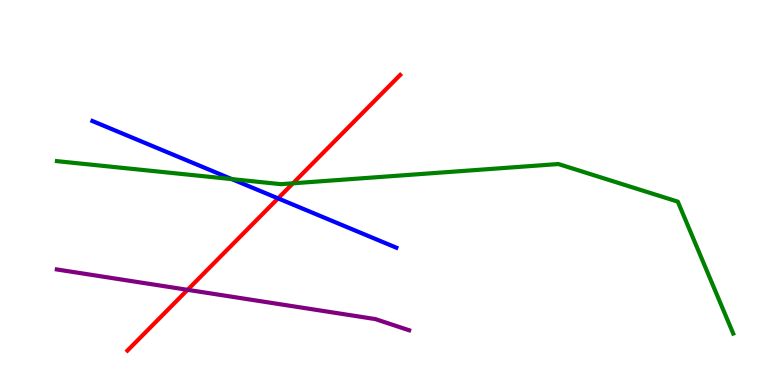[{'lines': ['blue', 'red'], 'intersections': [{'x': 3.59, 'y': 4.85}]}, {'lines': ['green', 'red'], 'intersections': [{'x': 3.78, 'y': 5.24}]}, {'lines': ['purple', 'red'], 'intersections': [{'x': 2.42, 'y': 2.47}]}, {'lines': ['blue', 'green'], 'intersections': [{'x': 2.99, 'y': 5.35}]}, {'lines': ['blue', 'purple'], 'intersections': []}, {'lines': ['green', 'purple'], 'intersections': []}]